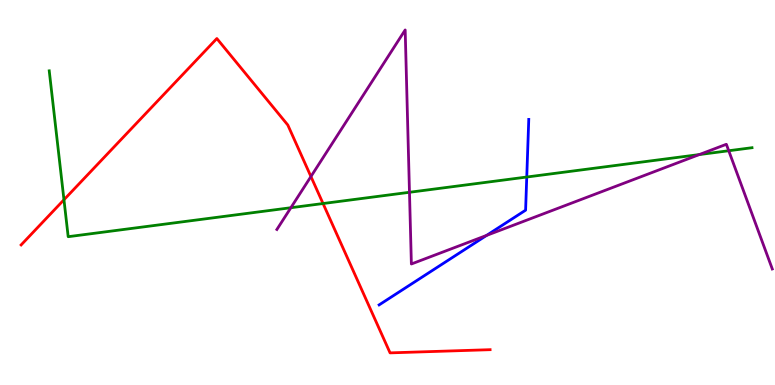[{'lines': ['blue', 'red'], 'intersections': []}, {'lines': ['green', 'red'], 'intersections': [{'x': 0.825, 'y': 4.81}, {'x': 4.17, 'y': 4.71}]}, {'lines': ['purple', 'red'], 'intersections': [{'x': 4.01, 'y': 5.41}]}, {'lines': ['blue', 'green'], 'intersections': [{'x': 6.8, 'y': 5.4}]}, {'lines': ['blue', 'purple'], 'intersections': [{'x': 6.28, 'y': 3.89}]}, {'lines': ['green', 'purple'], 'intersections': [{'x': 3.75, 'y': 4.6}, {'x': 5.28, 'y': 5.01}, {'x': 9.02, 'y': 5.99}, {'x': 9.4, 'y': 6.08}]}]